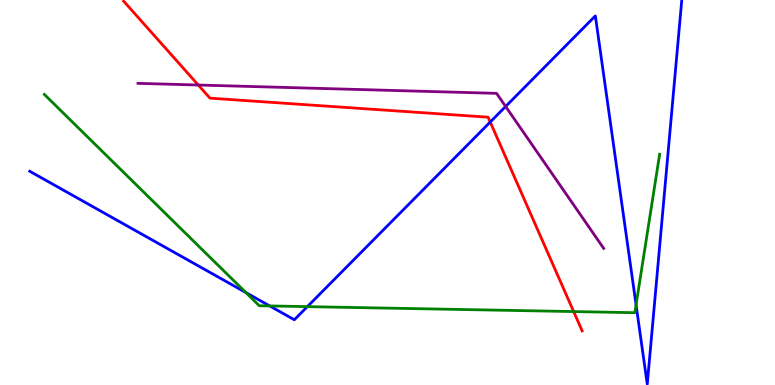[{'lines': ['blue', 'red'], 'intersections': [{'x': 6.33, 'y': 6.83}]}, {'lines': ['green', 'red'], 'intersections': [{'x': 7.4, 'y': 1.91}]}, {'lines': ['purple', 'red'], 'intersections': [{'x': 2.56, 'y': 7.79}]}, {'lines': ['blue', 'green'], 'intersections': [{'x': 3.17, 'y': 2.4}, {'x': 3.48, 'y': 2.05}, {'x': 3.97, 'y': 2.04}, {'x': 8.21, 'y': 2.08}]}, {'lines': ['blue', 'purple'], 'intersections': [{'x': 6.52, 'y': 7.23}]}, {'lines': ['green', 'purple'], 'intersections': []}]